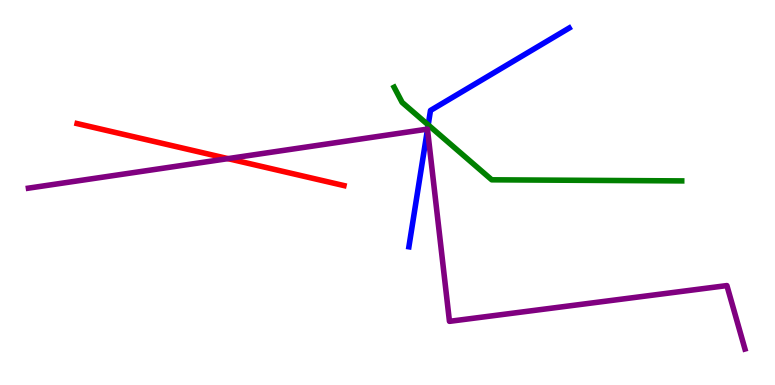[{'lines': ['blue', 'red'], 'intersections': []}, {'lines': ['green', 'red'], 'intersections': []}, {'lines': ['purple', 'red'], 'intersections': [{'x': 2.94, 'y': 5.88}]}, {'lines': ['blue', 'green'], 'intersections': [{'x': 5.53, 'y': 6.76}]}, {'lines': ['blue', 'purple'], 'intersections': [{'x': 5.52, 'y': 6.64}]}, {'lines': ['green', 'purple'], 'intersections': []}]